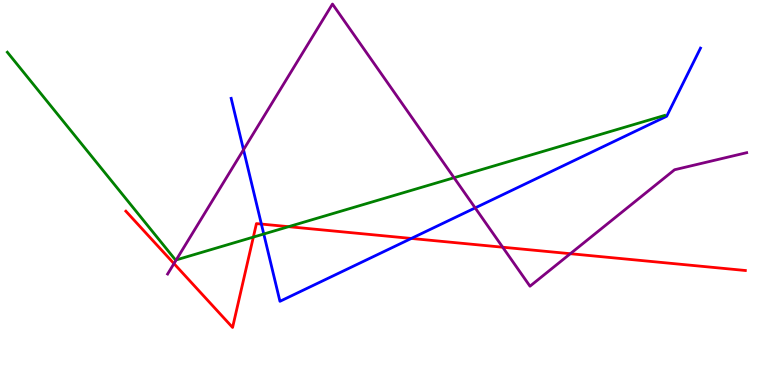[{'lines': ['blue', 'red'], 'intersections': [{'x': 3.37, 'y': 4.18}, {'x': 5.31, 'y': 3.81}]}, {'lines': ['green', 'red'], 'intersections': [{'x': 3.27, 'y': 3.84}, {'x': 3.72, 'y': 4.11}]}, {'lines': ['purple', 'red'], 'intersections': [{'x': 2.24, 'y': 3.15}, {'x': 6.49, 'y': 3.58}, {'x': 7.36, 'y': 3.41}]}, {'lines': ['blue', 'green'], 'intersections': [{'x': 3.4, 'y': 3.92}]}, {'lines': ['blue', 'purple'], 'intersections': [{'x': 3.14, 'y': 6.11}, {'x': 6.13, 'y': 4.6}]}, {'lines': ['green', 'purple'], 'intersections': [{'x': 2.27, 'y': 3.25}, {'x': 5.86, 'y': 5.38}]}]